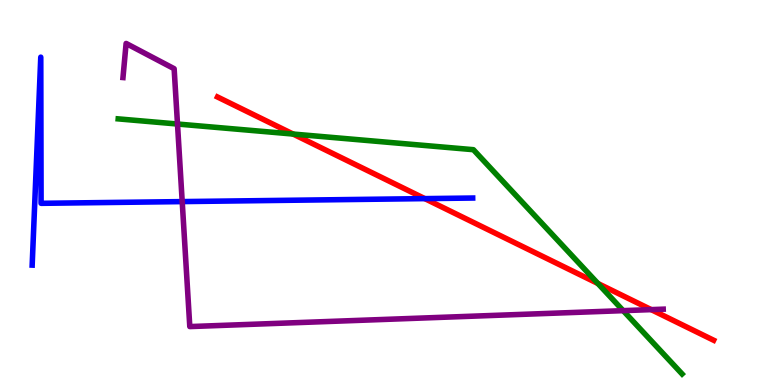[{'lines': ['blue', 'red'], 'intersections': [{'x': 5.48, 'y': 4.84}]}, {'lines': ['green', 'red'], 'intersections': [{'x': 3.78, 'y': 6.52}, {'x': 7.71, 'y': 2.64}]}, {'lines': ['purple', 'red'], 'intersections': [{'x': 8.4, 'y': 1.96}]}, {'lines': ['blue', 'green'], 'intersections': []}, {'lines': ['blue', 'purple'], 'intersections': [{'x': 2.35, 'y': 4.76}]}, {'lines': ['green', 'purple'], 'intersections': [{'x': 2.29, 'y': 6.78}, {'x': 8.04, 'y': 1.93}]}]